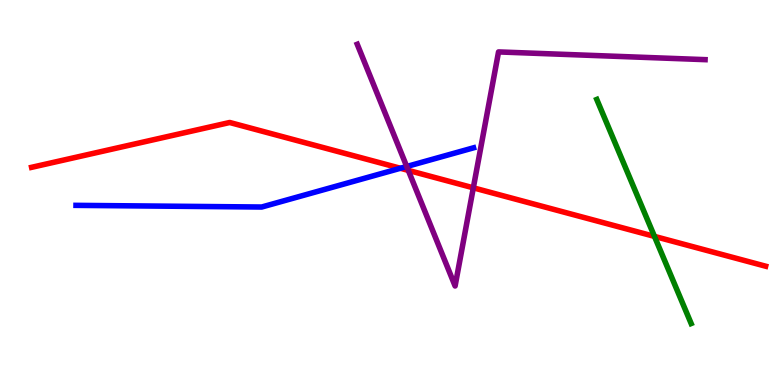[{'lines': ['blue', 'red'], 'intersections': [{'x': 5.17, 'y': 5.63}]}, {'lines': ['green', 'red'], 'intersections': [{'x': 8.44, 'y': 3.86}]}, {'lines': ['purple', 'red'], 'intersections': [{'x': 5.27, 'y': 5.57}, {'x': 6.11, 'y': 5.12}]}, {'lines': ['blue', 'green'], 'intersections': []}, {'lines': ['blue', 'purple'], 'intersections': [{'x': 5.25, 'y': 5.68}]}, {'lines': ['green', 'purple'], 'intersections': []}]